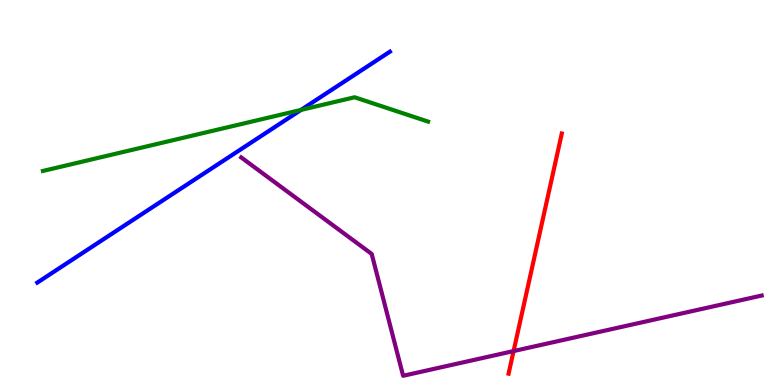[{'lines': ['blue', 'red'], 'intersections': []}, {'lines': ['green', 'red'], 'intersections': []}, {'lines': ['purple', 'red'], 'intersections': [{'x': 6.63, 'y': 0.881}]}, {'lines': ['blue', 'green'], 'intersections': [{'x': 3.88, 'y': 7.14}]}, {'lines': ['blue', 'purple'], 'intersections': []}, {'lines': ['green', 'purple'], 'intersections': []}]